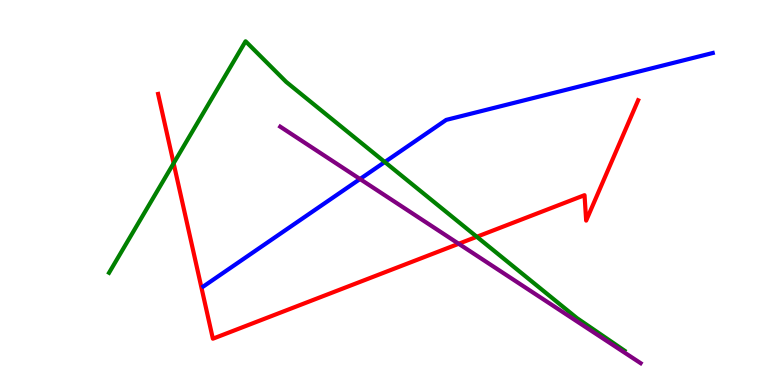[{'lines': ['blue', 'red'], 'intersections': []}, {'lines': ['green', 'red'], 'intersections': [{'x': 2.24, 'y': 5.76}, {'x': 6.15, 'y': 3.85}]}, {'lines': ['purple', 'red'], 'intersections': [{'x': 5.92, 'y': 3.67}]}, {'lines': ['blue', 'green'], 'intersections': [{'x': 4.97, 'y': 5.79}]}, {'lines': ['blue', 'purple'], 'intersections': [{'x': 4.65, 'y': 5.35}]}, {'lines': ['green', 'purple'], 'intersections': []}]